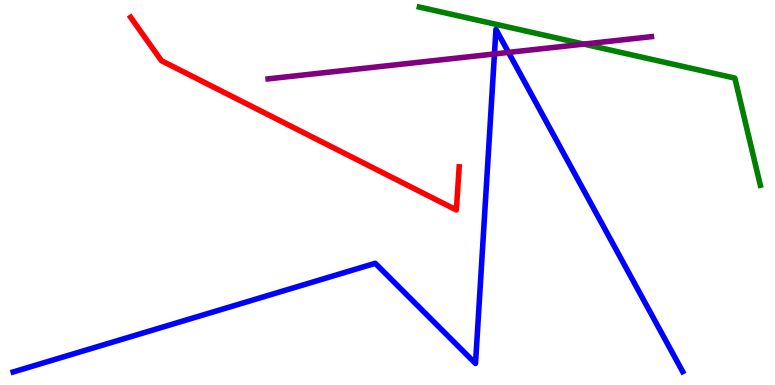[{'lines': ['blue', 'red'], 'intersections': []}, {'lines': ['green', 'red'], 'intersections': []}, {'lines': ['purple', 'red'], 'intersections': []}, {'lines': ['blue', 'green'], 'intersections': []}, {'lines': ['blue', 'purple'], 'intersections': [{'x': 6.38, 'y': 8.6}, {'x': 6.56, 'y': 8.64}]}, {'lines': ['green', 'purple'], 'intersections': [{'x': 7.53, 'y': 8.85}]}]